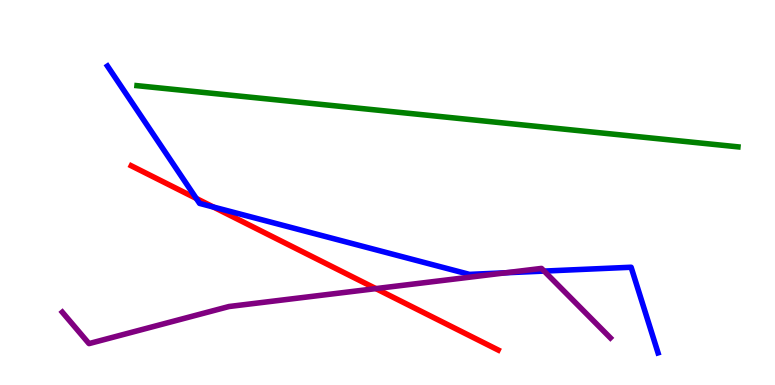[{'lines': ['blue', 'red'], 'intersections': [{'x': 2.53, 'y': 4.85}, {'x': 2.75, 'y': 4.62}]}, {'lines': ['green', 'red'], 'intersections': []}, {'lines': ['purple', 'red'], 'intersections': [{'x': 4.85, 'y': 2.5}]}, {'lines': ['blue', 'green'], 'intersections': []}, {'lines': ['blue', 'purple'], 'intersections': [{'x': 6.52, 'y': 2.91}, {'x': 7.02, 'y': 2.96}]}, {'lines': ['green', 'purple'], 'intersections': []}]